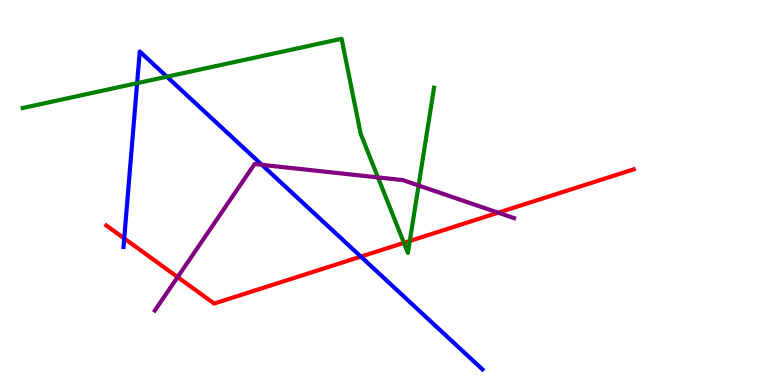[{'lines': ['blue', 'red'], 'intersections': [{'x': 1.6, 'y': 3.81}, {'x': 4.66, 'y': 3.33}]}, {'lines': ['green', 'red'], 'intersections': [{'x': 5.21, 'y': 3.69}, {'x': 5.29, 'y': 3.74}]}, {'lines': ['purple', 'red'], 'intersections': [{'x': 2.29, 'y': 2.8}, {'x': 6.43, 'y': 4.48}]}, {'lines': ['blue', 'green'], 'intersections': [{'x': 1.77, 'y': 7.84}, {'x': 2.15, 'y': 8.01}]}, {'lines': ['blue', 'purple'], 'intersections': [{'x': 3.38, 'y': 5.72}]}, {'lines': ['green', 'purple'], 'intersections': [{'x': 4.88, 'y': 5.39}, {'x': 5.4, 'y': 5.18}]}]